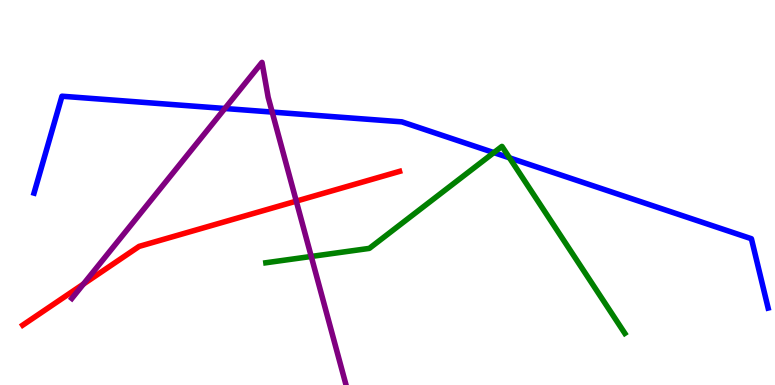[{'lines': ['blue', 'red'], 'intersections': []}, {'lines': ['green', 'red'], 'intersections': []}, {'lines': ['purple', 'red'], 'intersections': [{'x': 1.08, 'y': 2.62}, {'x': 3.82, 'y': 4.78}]}, {'lines': ['blue', 'green'], 'intersections': [{'x': 6.37, 'y': 6.04}, {'x': 6.57, 'y': 5.9}]}, {'lines': ['blue', 'purple'], 'intersections': [{'x': 2.9, 'y': 7.18}, {'x': 3.51, 'y': 7.09}]}, {'lines': ['green', 'purple'], 'intersections': [{'x': 4.02, 'y': 3.34}]}]